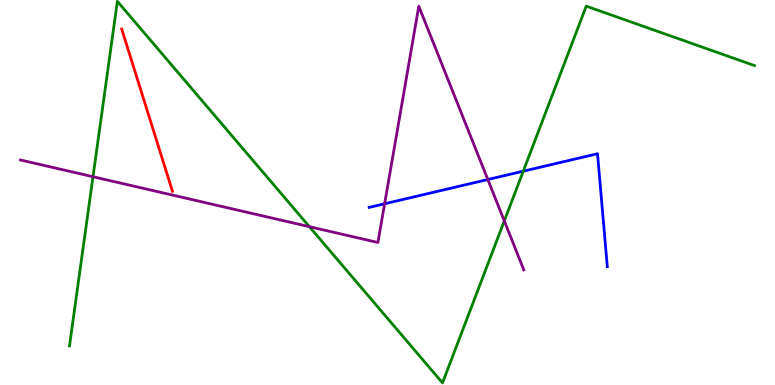[{'lines': ['blue', 'red'], 'intersections': []}, {'lines': ['green', 'red'], 'intersections': []}, {'lines': ['purple', 'red'], 'intersections': []}, {'lines': ['blue', 'green'], 'intersections': [{'x': 6.75, 'y': 5.55}]}, {'lines': ['blue', 'purple'], 'intersections': [{'x': 4.96, 'y': 4.71}, {'x': 6.29, 'y': 5.34}]}, {'lines': ['green', 'purple'], 'intersections': [{'x': 1.2, 'y': 5.41}, {'x': 3.99, 'y': 4.11}, {'x': 6.51, 'y': 4.26}]}]